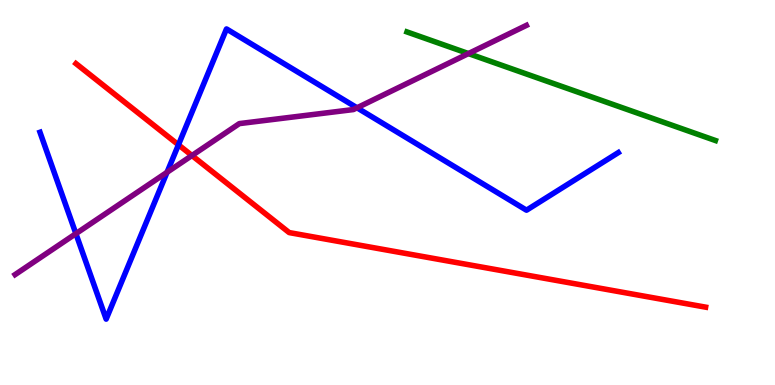[{'lines': ['blue', 'red'], 'intersections': [{'x': 2.3, 'y': 6.24}]}, {'lines': ['green', 'red'], 'intersections': []}, {'lines': ['purple', 'red'], 'intersections': [{'x': 2.48, 'y': 5.96}]}, {'lines': ['blue', 'green'], 'intersections': []}, {'lines': ['blue', 'purple'], 'intersections': [{'x': 0.979, 'y': 3.93}, {'x': 2.16, 'y': 5.53}, {'x': 4.61, 'y': 7.2}]}, {'lines': ['green', 'purple'], 'intersections': [{'x': 6.04, 'y': 8.61}]}]